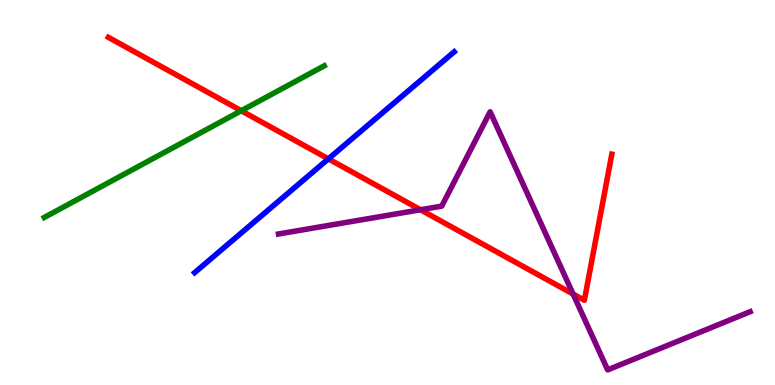[{'lines': ['blue', 'red'], 'intersections': [{'x': 4.24, 'y': 5.87}]}, {'lines': ['green', 'red'], 'intersections': [{'x': 3.11, 'y': 7.12}]}, {'lines': ['purple', 'red'], 'intersections': [{'x': 5.43, 'y': 4.55}, {'x': 7.4, 'y': 2.36}]}, {'lines': ['blue', 'green'], 'intersections': []}, {'lines': ['blue', 'purple'], 'intersections': []}, {'lines': ['green', 'purple'], 'intersections': []}]